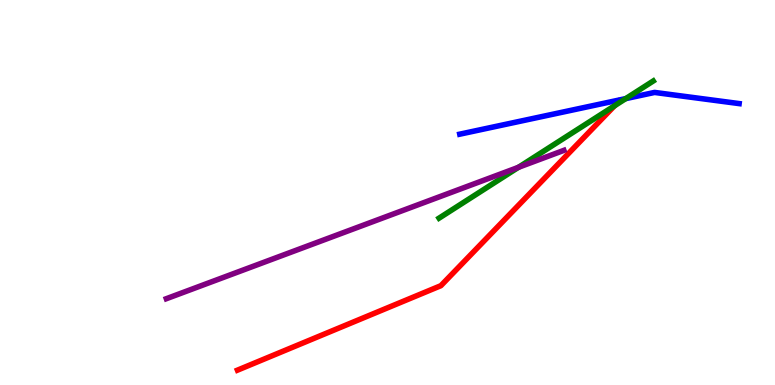[{'lines': ['blue', 'red'], 'intersections': []}, {'lines': ['green', 'red'], 'intersections': [{'x': 7.93, 'y': 7.25}]}, {'lines': ['purple', 'red'], 'intersections': []}, {'lines': ['blue', 'green'], 'intersections': [{'x': 8.07, 'y': 7.44}]}, {'lines': ['blue', 'purple'], 'intersections': []}, {'lines': ['green', 'purple'], 'intersections': [{'x': 6.69, 'y': 5.65}]}]